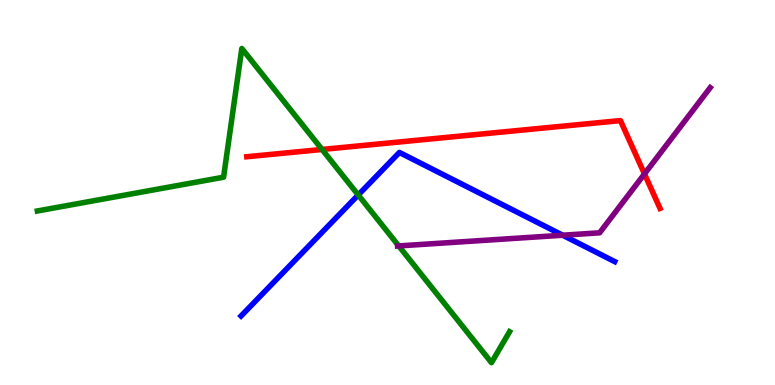[{'lines': ['blue', 'red'], 'intersections': []}, {'lines': ['green', 'red'], 'intersections': [{'x': 4.16, 'y': 6.12}]}, {'lines': ['purple', 'red'], 'intersections': [{'x': 8.32, 'y': 5.48}]}, {'lines': ['blue', 'green'], 'intersections': [{'x': 4.62, 'y': 4.94}]}, {'lines': ['blue', 'purple'], 'intersections': [{'x': 7.26, 'y': 3.89}]}, {'lines': ['green', 'purple'], 'intersections': [{'x': 5.14, 'y': 3.61}]}]